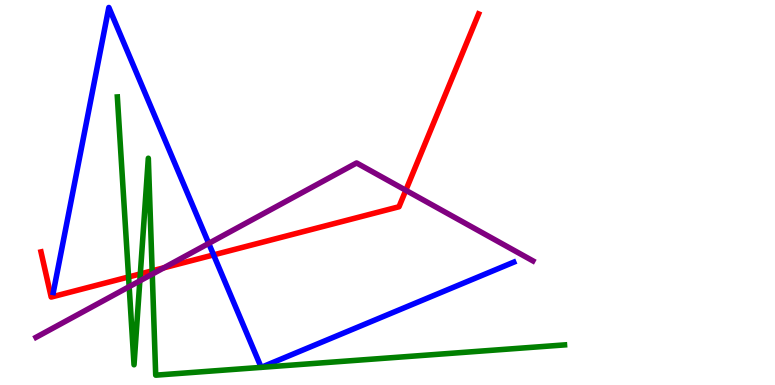[{'lines': ['blue', 'red'], 'intersections': [{'x': 2.76, 'y': 3.38}]}, {'lines': ['green', 'red'], 'intersections': [{'x': 1.66, 'y': 2.81}, {'x': 1.81, 'y': 2.89}, {'x': 1.96, 'y': 2.97}]}, {'lines': ['purple', 'red'], 'intersections': [{'x': 2.11, 'y': 3.04}, {'x': 5.24, 'y': 5.06}]}, {'lines': ['blue', 'green'], 'intersections': [{'x': 3.37, 'y': 0.458}, {'x': 3.37, 'y': 0.458}]}, {'lines': ['blue', 'purple'], 'intersections': [{'x': 2.69, 'y': 3.68}]}, {'lines': ['green', 'purple'], 'intersections': [{'x': 1.67, 'y': 2.55}, {'x': 1.8, 'y': 2.7}, {'x': 1.96, 'y': 2.88}]}]